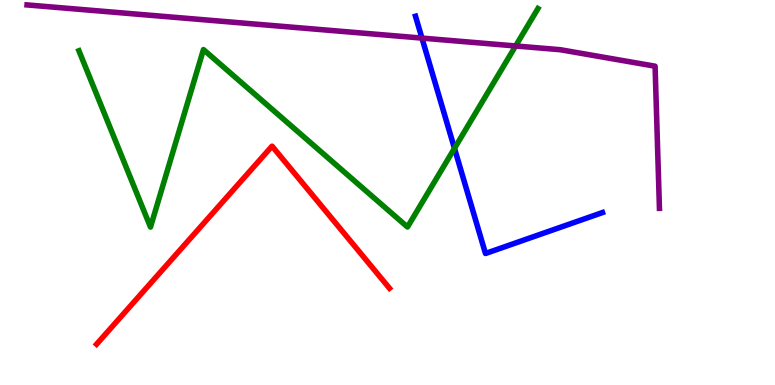[{'lines': ['blue', 'red'], 'intersections': []}, {'lines': ['green', 'red'], 'intersections': []}, {'lines': ['purple', 'red'], 'intersections': []}, {'lines': ['blue', 'green'], 'intersections': [{'x': 5.86, 'y': 6.15}]}, {'lines': ['blue', 'purple'], 'intersections': [{'x': 5.44, 'y': 9.01}]}, {'lines': ['green', 'purple'], 'intersections': [{'x': 6.65, 'y': 8.81}]}]